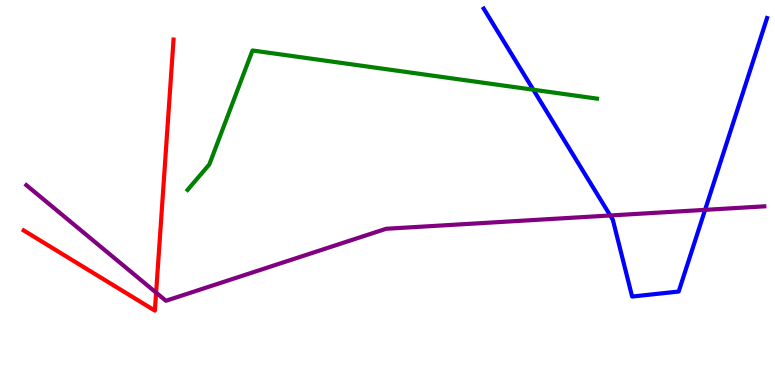[{'lines': ['blue', 'red'], 'intersections': []}, {'lines': ['green', 'red'], 'intersections': []}, {'lines': ['purple', 'red'], 'intersections': [{'x': 2.01, 'y': 2.4}]}, {'lines': ['blue', 'green'], 'intersections': [{'x': 6.88, 'y': 7.67}]}, {'lines': ['blue', 'purple'], 'intersections': [{'x': 7.87, 'y': 4.4}, {'x': 9.1, 'y': 4.55}]}, {'lines': ['green', 'purple'], 'intersections': []}]